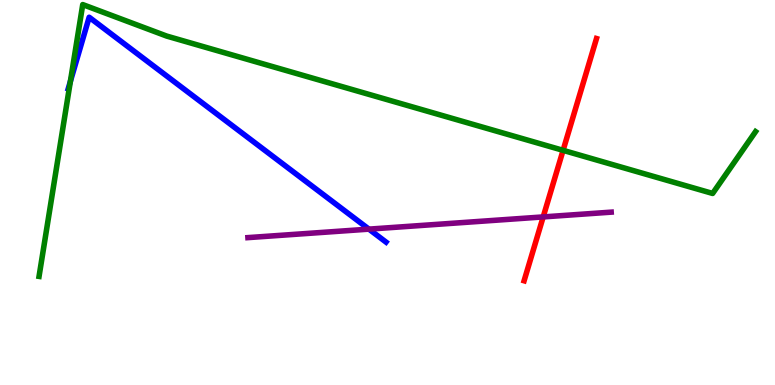[{'lines': ['blue', 'red'], 'intersections': []}, {'lines': ['green', 'red'], 'intersections': [{'x': 7.27, 'y': 6.1}]}, {'lines': ['purple', 'red'], 'intersections': [{'x': 7.01, 'y': 4.37}]}, {'lines': ['blue', 'green'], 'intersections': [{'x': 0.908, 'y': 7.89}]}, {'lines': ['blue', 'purple'], 'intersections': [{'x': 4.76, 'y': 4.05}]}, {'lines': ['green', 'purple'], 'intersections': []}]